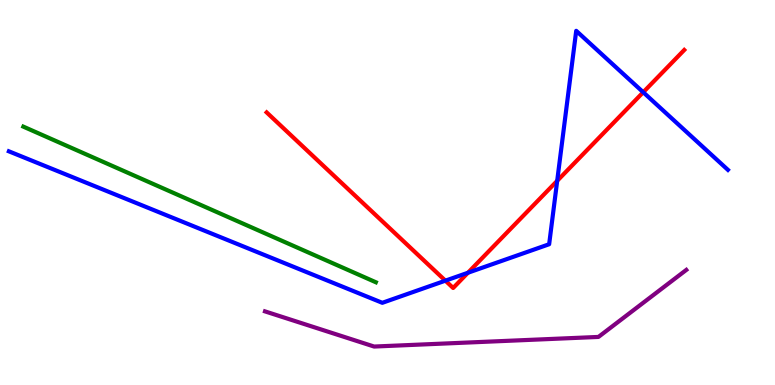[{'lines': ['blue', 'red'], 'intersections': [{'x': 5.75, 'y': 2.71}, {'x': 6.04, 'y': 2.92}, {'x': 7.19, 'y': 5.3}, {'x': 8.3, 'y': 7.6}]}, {'lines': ['green', 'red'], 'intersections': []}, {'lines': ['purple', 'red'], 'intersections': []}, {'lines': ['blue', 'green'], 'intersections': []}, {'lines': ['blue', 'purple'], 'intersections': []}, {'lines': ['green', 'purple'], 'intersections': []}]